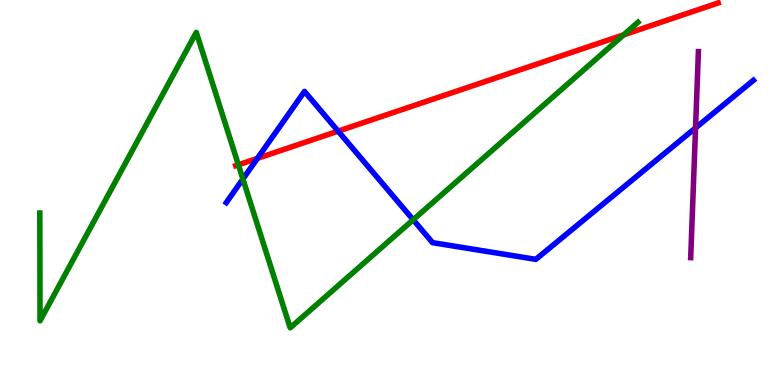[{'lines': ['blue', 'red'], 'intersections': [{'x': 3.32, 'y': 5.89}, {'x': 4.36, 'y': 6.59}]}, {'lines': ['green', 'red'], 'intersections': [{'x': 3.08, 'y': 5.72}, {'x': 8.05, 'y': 9.09}]}, {'lines': ['purple', 'red'], 'intersections': []}, {'lines': ['blue', 'green'], 'intersections': [{'x': 3.13, 'y': 5.35}, {'x': 5.33, 'y': 4.29}]}, {'lines': ['blue', 'purple'], 'intersections': [{'x': 8.97, 'y': 6.68}]}, {'lines': ['green', 'purple'], 'intersections': []}]